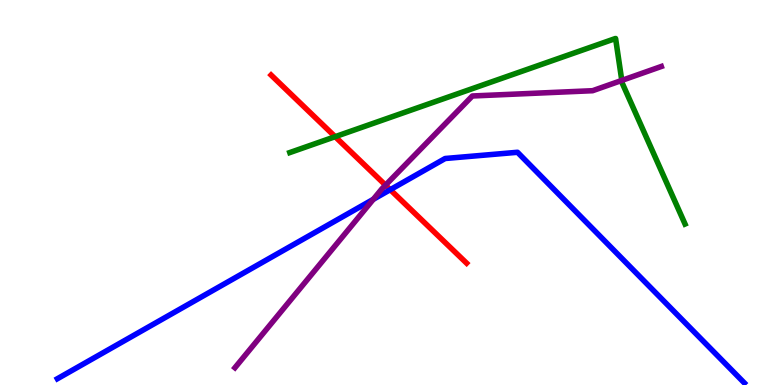[{'lines': ['blue', 'red'], 'intersections': [{'x': 5.04, 'y': 5.07}]}, {'lines': ['green', 'red'], 'intersections': [{'x': 4.32, 'y': 6.45}]}, {'lines': ['purple', 'red'], 'intersections': [{'x': 4.97, 'y': 5.19}]}, {'lines': ['blue', 'green'], 'intersections': []}, {'lines': ['blue', 'purple'], 'intersections': [{'x': 4.82, 'y': 4.82}]}, {'lines': ['green', 'purple'], 'intersections': [{'x': 8.02, 'y': 7.91}]}]